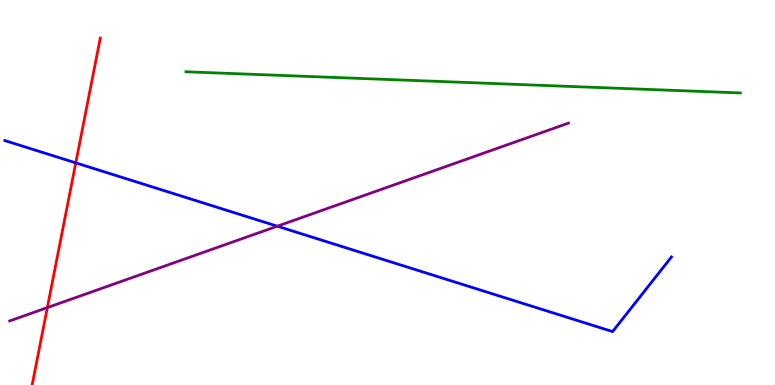[{'lines': ['blue', 'red'], 'intersections': [{'x': 0.978, 'y': 5.77}]}, {'lines': ['green', 'red'], 'intersections': []}, {'lines': ['purple', 'red'], 'intersections': [{'x': 0.611, 'y': 2.01}]}, {'lines': ['blue', 'green'], 'intersections': []}, {'lines': ['blue', 'purple'], 'intersections': [{'x': 3.58, 'y': 4.12}]}, {'lines': ['green', 'purple'], 'intersections': []}]